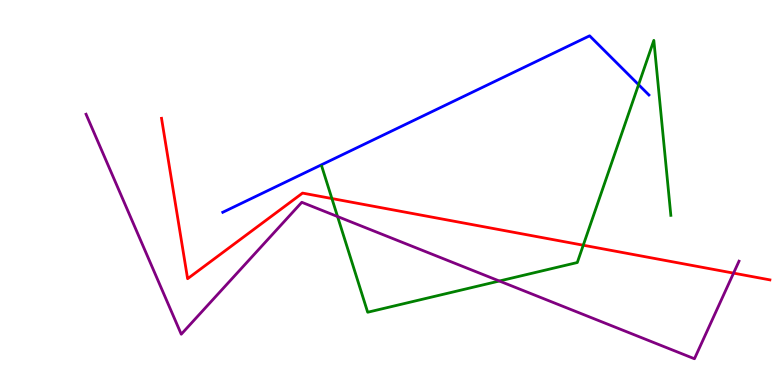[{'lines': ['blue', 'red'], 'intersections': []}, {'lines': ['green', 'red'], 'intersections': [{'x': 4.28, 'y': 4.84}, {'x': 7.53, 'y': 3.63}]}, {'lines': ['purple', 'red'], 'intersections': [{'x': 9.47, 'y': 2.91}]}, {'lines': ['blue', 'green'], 'intersections': [{'x': 8.24, 'y': 7.8}]}, {'lines': ['blue', 'purple'], 'intersections': []}, {'lines': ['green', 'purple'], 'intersections': [{'x': 4.36, 'y': 4.38}, {'x': 6.44, 'y': 2.7}]}]